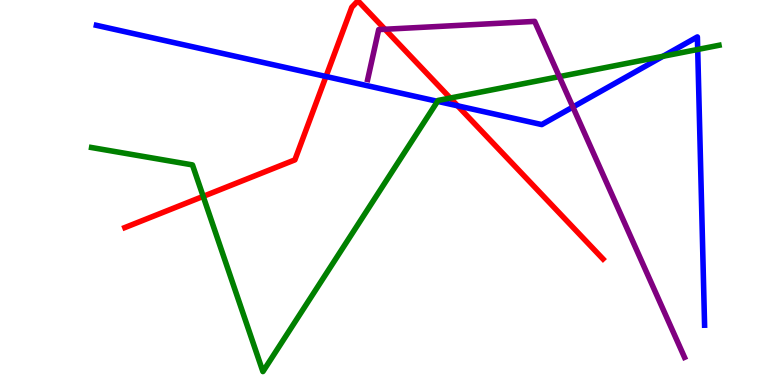[{'lines': ['blue', 'red'], 'intersections': [{'x': 4.21, 'y': 8.01}, {'x': 5.9, 'y': 7.25}]}, {'lines': ['green', 'red'], 'intersections': [{'x': 2.62, 'y': 4.9}, {'x': 5.81, 'y': 7.45}]}, {'lines': ['purple', 'red'], 'intersections': [{'x': 4.97, 'y': 9.24}]}, {'lines': ['blue', 'green'], 'intersections': [{'x': 5.65, 'y': 7.37}, {'x': 8.55, 'y': 8.54}, {'x': 9.0, 'y': 8.72}]}, {'lines': ['blue', 'purple'], 'intersections': [{'x': 7.39, 'y': 7.22}]}, {'lines': ['green', 'purple'], 'intersections': [{'x': 7.22, 'y': 8.01}]}]